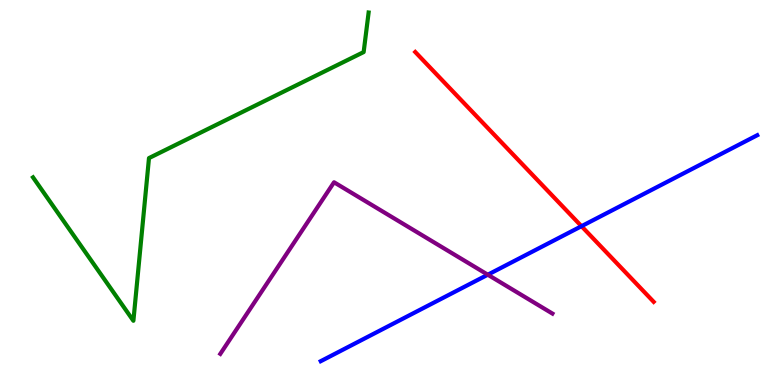[{'lines': ['blue', 'red'], 'intersections': [{'x': 7.5, 'y': 4.12}]}, {'lines': ['green', 'red'], 'intersections': []}, {'lines': ['purple', 'red'], 'intersections': []}, {'lines': ['blue', 'green'], 'intersections': []}, {'lines': ['blue', 'purple'], 'intersections': [{'x': 6.29, 'y': 2.86}]}, {'lines': ['green', 'purple'], 'intersections': []}]